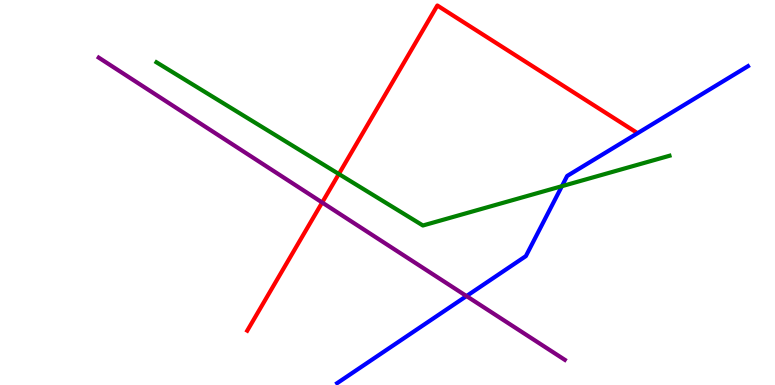[{'lines': ['blue', 'red'], 'intersections': []}, {'lines': ['green', 'red'], 'intersections': [{'x': 4.37, 'y': 5.48}]}, {'lines': ['purple', 'red'], 'intersections': [{'x': 4.16, 'y': 4.74}]}, {'lines': ['blue', 'green'], 'intersections': [{'x': 7.25, 'y': 5.16}]}, {'lines': ['blue', 'purple'], 'intersections': [{'x': 6.02, 'y': 2.31}]}, {'lines': ['green', 'purple'], 'intersections': []}]